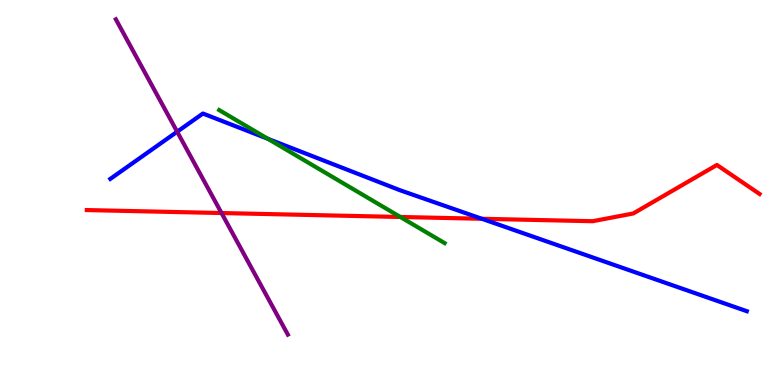[{'lines': ['blue', 'red'], 'intersections': [{'x': 6.22, 'y': 4.32}]}, {'lines': ['green', 'red'], 'intersections': [{'x': 5.17, 'y': 4.36}]}, {'lines': ['purple', 'red'], 'intersections': [{'x': 2.86, 'y': 4.47}]}, {'lines': ['blue', 'green'], 'intersections': [{'x': 3.46, 'y': 6.39}]}, {'lines': ['blue', 'purple'], 'intersections': [{'x': 2.29, 'y': 6.58}]}, {'lines': ['green', 'purple'], 'intersections': []}]